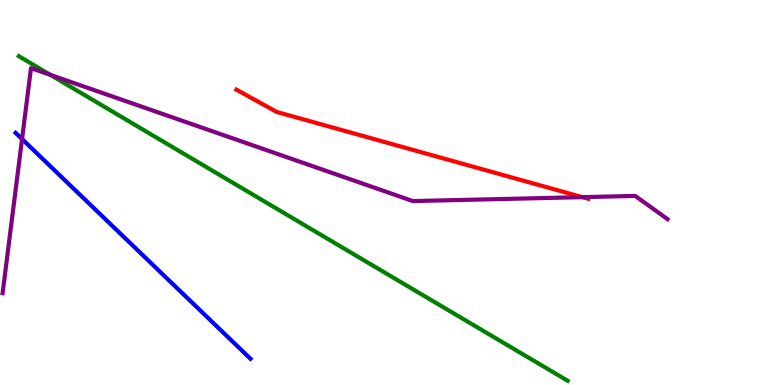[{'lines': ['blue', 'red'], 'intersections': []}, {'lines': ['green', 'red'], 'intersections': []}, {'lines': ['purple', 'red'], 'intersections': [{'x': 7.51, 'y': 4.88}]}, {'lines': ['blue', 'green'], 'intersections': []}, {'lines': ['blue', 'purple'], 'intersections': [{'x': 0.284, 'y': 6.39}]}, {'lines': ['green', 'purple'], 'intersections': [{'x': 0.651, 'y': 8.05}]}]